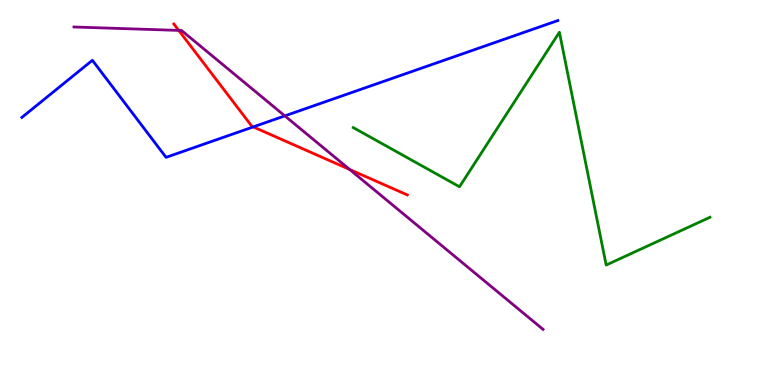[{'lines': ['blue', 'red'], 'intersections': [{'x': 3.27, 'y': 6.7}]}, {'lines': ['green', 'red'], 'intersections': []}, {'lines': ['purple', 'red'], 'intersections': [{'x': 2.31, 'y': 9.21}, {'x': 4.51, 'y': 5.6}]}, {'lines': ['blue', 'green'], 'intersections': []}, {'lines': ['blue', 'purple'], 'intersections': [{'x': 3.68, 'y': 6.99}]}, {'lines': ['green', 'purple'], 'intersections': []}]